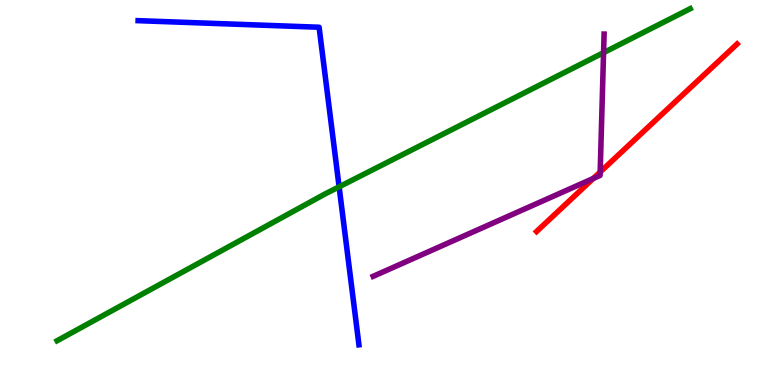[{'lines': ['blue', 'red'], 'intersections': []}, {'lines': ['green', 'red'], 'intersections': []}, {'lines': ['purple', 'red'], 'intersections': [{'x': 7.66, 'y': 5.36}, {'x': 7.74, 'y': 5.53}]}, {'lines': ['blue', 'green'], 'intersections': [{'x': 4.38, 'y': 5.15}]}, {'lines': ['blue', 'purple'], 'intersections': []}, {'lines': ['green', 'purple'], 'intersections': [{'x': 7.79, 'y': 8.63}]}]